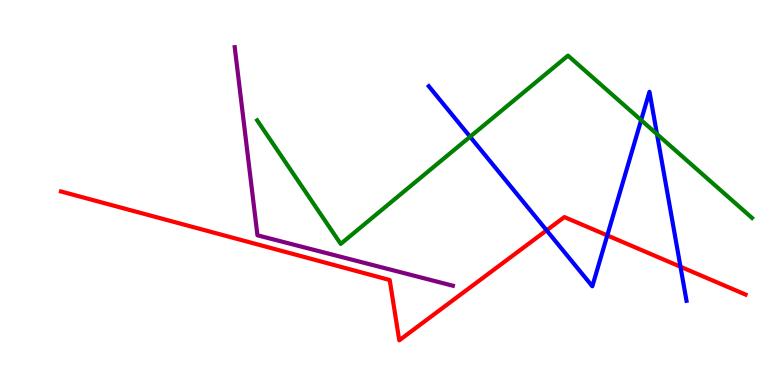[{'lines': ['blue', 'red'], 'intersections': [{'x': 7.05, 'y': 4.02}, {'x': 7.84, 'y': 3.89}, {'x': 8.78, 'y': 3.07}]}, {'lines': ['green', 'red'], 'intersections': []}, {'lines': ['purple', 'red'], 'intersections': []}, {'lines': ['blue', 'green'], 'intersections': [{'x': 6.07, 'y': 6.45}, {'x': 8.27, 'y': 6.88}, {'x': 8.48, 'y': 6.52}]}, {'lines': ['blue', 'purple'], 'intersections': []}, {'lines': ['green', 'purple'], 'intersections': []}]